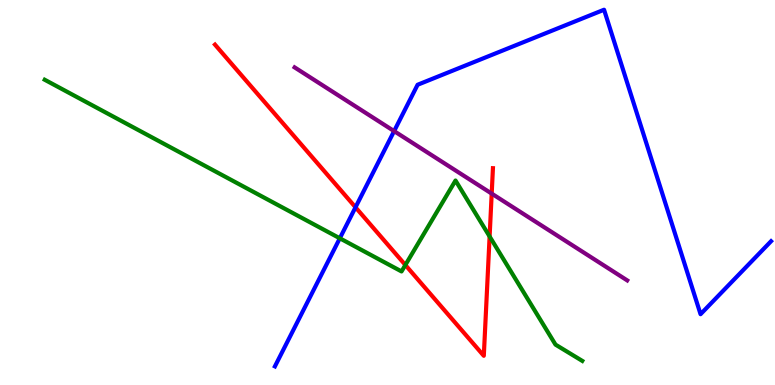[{'lines': ['blue', 'red'], 'intersections': [{'x': 4.59, 'y': 4.62}]}, {'lines': ['green', 'red'], 'intersections': [{'x': 5.23, 'y': 3.12}, {'x': 6.32, 'y': 3.86}]}, {'lines': ['purple', 'red'], 'intersections': [{'x': 6.34, 'y': 4.97}]}, {'lines': ['blue', 'green'], 'intersections': [{'x': 4.38, 'y': 3.81}]}, {'lines': ['blue', 'purple'], 'intersections': [{'x': 5.09, 'y': 6.59}]}, {'lines': ['green', 'purple'], 'intersections': []}]